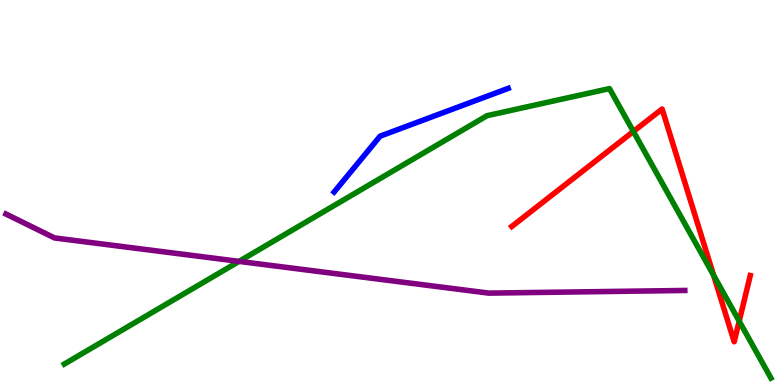[{'lines': ['blue', 'red'], 'intersections': []}, {'lines': ['green', 'red'], 'intersections': [{'x': 8.17, 'y': 6.59}, {'x': 9.21, 'y': 2.85}, {'x': 9.54, 'y': 1.66}]}, {'lines': ['purple', 'red'], 'intersections': []}, {'lines': ['blue', 'green'], 'intersections': []}, {'lines': ['blue', 'purple'], 'intersections': []}, {'lines': ['green', 'purple'], 'intersections': [{'x': 3.08, 'y': 3.21}]}]